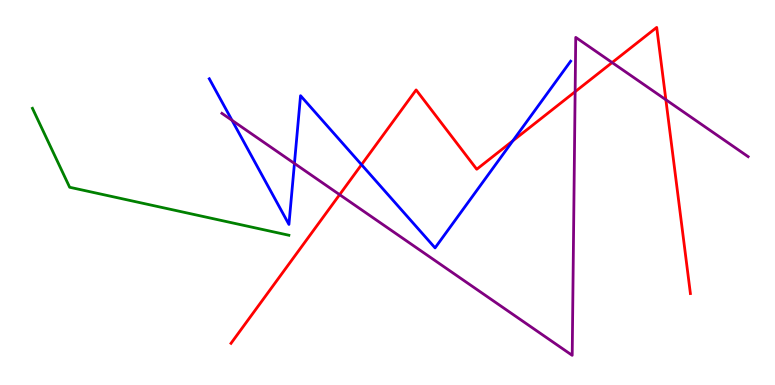[{'lines': ['blue', 'red'], 'intersections': [{'x': 4.66, 'y': 5.72}, {'x': 6.62, 'y': 6.34}]}, {'lines': ['green', 'red'], 'intersections': []}, {'lines': ['purple', 'red'], 'intersections': [{'x': 4.38, 'y': 4.94}, {'x': 7.42, 'y': 7.62}, {'x': 7.9, 'y': 8.38}, {'x': 8.59, 'y': 7.41}]}, {'lines': ['blue', 'green'], 'intersections': []}, {'lines': ['blue', 'purple'], 'intersections': [{'x': 2.99, 'y': 6.87}, {'x': 3.8, 'y': 5.75}]}, {'lines': ['green', 'purple'], 'intersections': []}]